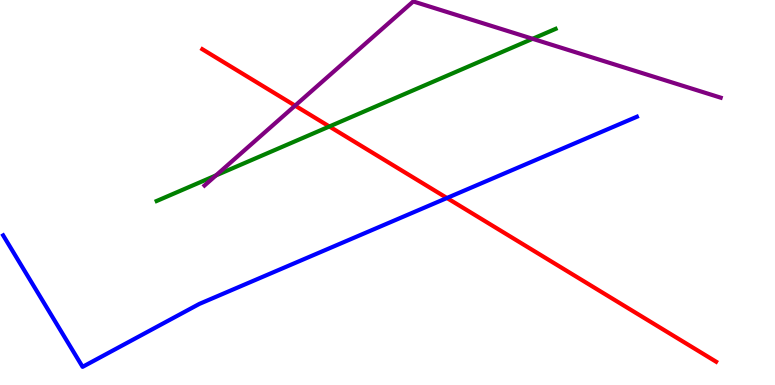[{'lines': ['blue', 'red'], 'intersections': [{'x': 5.77, 'y': 4.86}]}, {'lines': ['green', 'red'], 'intersections': [{'x': 4.25, 'y': 6.71}]}, {'lines': ['purple', 'red'], 'intersections': [{'x': 3.81, 'y': 7.26}]}, {'lines': ['blue', 'green'], 'intersections': []}, {'lines': ['blue', 'purple'], 'intersections': []}, {'lines': ['green', 'purple'], 'intersections': [{'x': 2.79, 'y': 5.44}, {'x': 6.87, 'y': 8.99}]}]